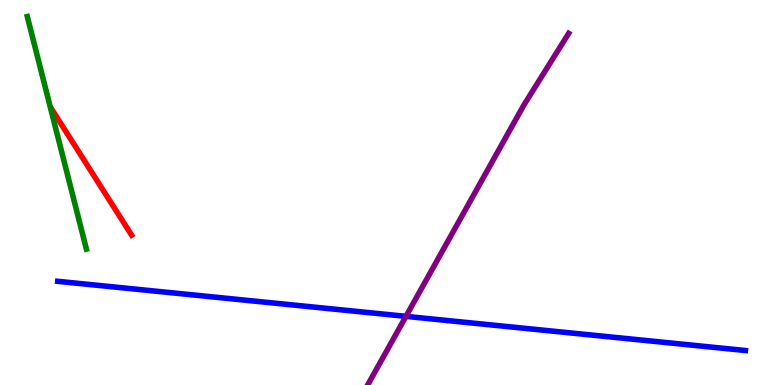[{'lines': ['blue', 'red'], 'intersections': []}, {'lines': ['green', 'red'], 'intersections': []}, {'lines': ['purple', 'red'], 'intersections': []}, {'lines': ['blue', 'green'], 'intersections': []}, {'lines': ['blue', 'purple'], 'intersections': [{'x': 5.24, 'y': 1.78}]}, {'lines': ['green', 'purple'], 'intersections': []}]